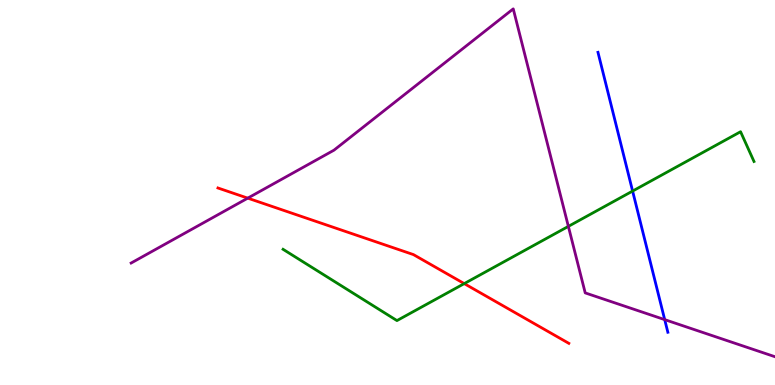[{'lines': ['blue', 'red'], 'intersections': []}, {'lines': ['green', 'red'], 'intersections': [{'x': 5.99, 'y': 2.63}]}, {'lines': ['purple', 'red'], 'intersections': [{'x': 3.2, 'y': 4.85}]}, {'lines': ['blue', 'green'], 'intersections': [{'x': 8.16, 'y': 5.04}]}, {'lines': ['blue', 'purple'], 'intersections': [{'x': 8.58, 'y': 1.7}]}, {'lines': ['green', 'purple'], 'intersections': [{'x': 7.33, 'y': 4.12}]}]